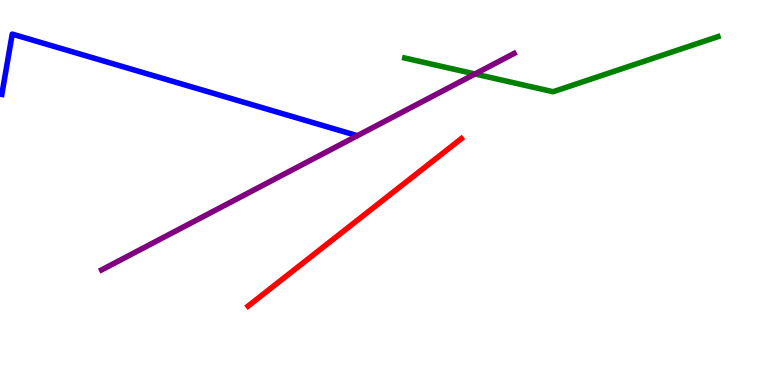[{'lines': ['blue', 'red'], 'intersections': []}, {'lines': ['green', 'red'], 'intersections': []}, {'lines': ['purple', 'red'], 'intersections': []}, {'lines': ['blue', 'green'], 'intersections': []}, {'lines': ['blue', 'purple'], 'intersections': []}, {'lines': ['green', 'purple'], 'intersections': [{'x': 6.13, 'y': 8.08}]}]